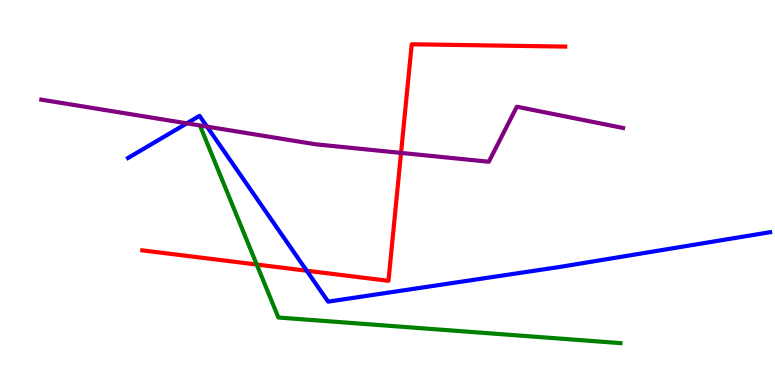[{'lines': ['blue', 'red'], 'intersections': [{'x': 3.96, 'y': 2.97}]}, {'lines': ['green', 'red'], 'intersections': [{'x': 3.31, 'y': 3.13}]}, {'lines': ['purple', 'red'], 'intersections': [{'x': 5.17, 'y': 6.03}]}, {'lines': ['blue', 'green'], 'intersections': []}, {'lines': ['blue', 'purple'], 'intersections': [{'x': 2.41, 'y': 6.8}, {'x': 2.67, 'y': 6.71}]}, {'lines': ['green', 'purple'], 'intersections': []}]